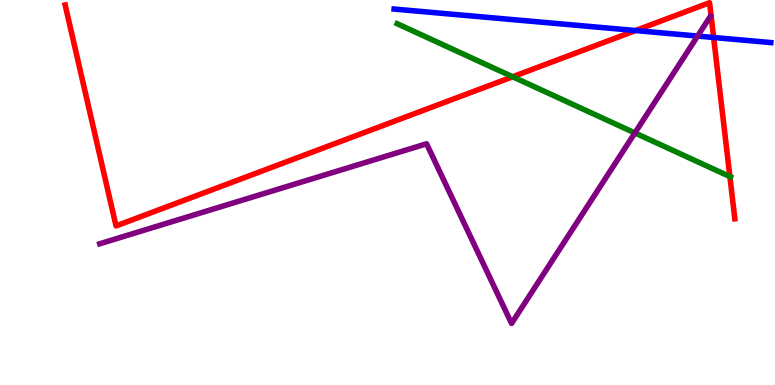[{'lines': ['blue', 'red'], 'intersections': [{'x': 8.2, 'y': 9.21}, {'x': 9.21, 'y': 9.03}]}, {'lines': ['green', 'red'], 'intersections': [{'x': 6.61, 'y': 8.01}, {'x': 9.42, 'y': 5.41}]}, {'lines': ['purple', 'red'], 'intersections': []}, {'lines': ['blue', 'green'], 'intersections': []}, {'lines': ['blue', 'purple'], 'intersections': [{'x': 9.0, 'y': 9.06}]}, {'lines': ['green', 'purple'], 'intersections': [{'x': 8.19, 'y': 6.55}]}]